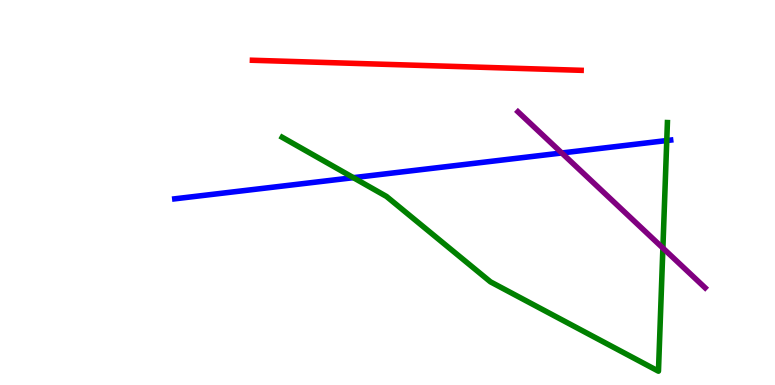[{'lines': ['blue', 'red'], 'intersections': []}, {'lines': ['green', 'red'], 'intersections': []}, {'lines': ['purple', 'red'], 'intersections': []}, {'lines': ['blue', 'green'], 'intersections': [{'x': 4.56, 'y': 5.39}, {'x': 8.6, 'y': 6.35}]}, {'lines': ['blue', 'purple'], 'intersections': [{'x': 7.25, 'y': 6.03}]}, {'lines': ['green', 'purple'], 'intersections': [{'x': 8.55, 'y': 3.56}]}]